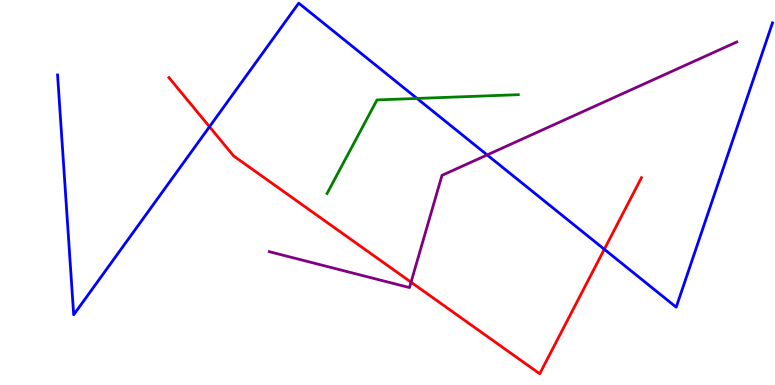[{'lines': ['blue', 'red'], 'intersections': [{'x': 2.7, 'y': 6.71}, {'x': 7.8, 'y': 3.53}]}, {'lines': ['green', 'red'], 'intersections': []}, {'lines': ['purple', 'red'], 'intersections': [{'x': 5.3, 'y': 2.67}]}, {'lines': ['blue', 'green'], 'intersections': [{'x': 5.38, 'y': 7.44}]}, {'lines': ['blue', 'purple'], 'intersections': [{'x': 6.29, 'y': 5.98}]}, {'lines': ['green', 'purple'], 'intersections': []}]